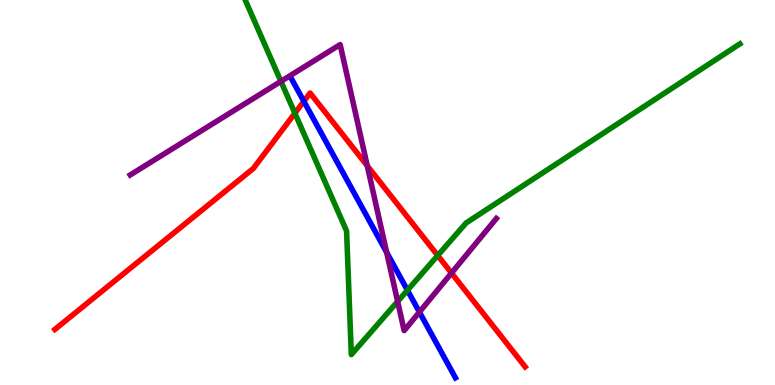[{'lines': ['blue', 'red'], 'intersections': [{'x': 3.92, 'y': 7.37}]}, {'lines': ['green', 'red'], 'intersections': [{'x': 3.81, 'y': 7.06}, {'x': 5.65, 'y': 3.36}]}, {'lines': ['purple', 'red'], 'intersections': [{'x': 4.74, 'y': 5.69}, {'x': 5.83, 'y': 2.91}]}, {'lines': ['blue', 'green'], 'intersections': [{'x': 5.26, 'y': 2.46}]}, {'lines': ['blue', 'purple'], 'intersections': [{'x': 4.99, 'y': 3.45}, {'x': 5.41, 'y': 1.89}]}, {'lines': ['green', 'purple'], 'intersections': [{'x': 3.62, 'y': 7.89}, {'x': 5.13, 'y': 2.17}]}]